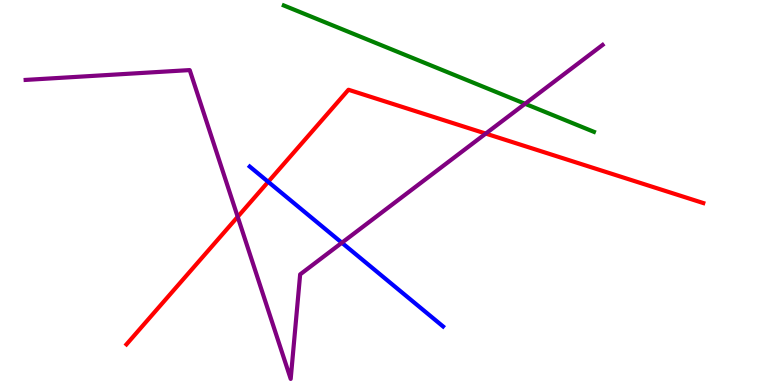[{'lines': ['blue', 'red'], 'intersections': [{'x': 3.46, 'y': 5.28}]}, {'lines': ['green', 'red'], 'intersections': []}, {'lines': ['purple', 'red'], 'intersections': [{'x': 3.07, 'y': 4.37}, {'x': 6.27, 'y': 6.53}]}, {'lines': ['blue', 'green'], 'intersections': []}, {'lines': ['blue', 'purple'], 'intersections': [{'x': 4.41, 'y': 3.69}]}, {'lines': ['green', 'purple'], 'intersections': [{'x': 6.77, 'y': 7.3}]}]